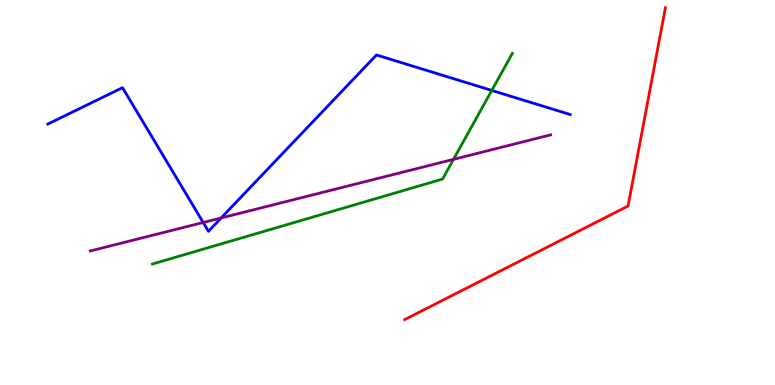[{'lines': ['blue', 'red'], 'intersections': []}, {'lines': ['green', 'red'], 'intersections': []}, {'lines': ['purple', 'red'], 'intersections': []}, {'lines': ['blue', 'green'], 'intersections': [{'x': 6.35, 'y': 7.65}]}, {'lines': ['blue', 'purple'], 'intersections': [{'x': 2.62, 'y': 4.22}, {'x': 2.85, 'y': 4.34}]}, {'lines': ['green', 'purple'], 'intersections': [{'x': 5.85, 'y': 5.86}]}]